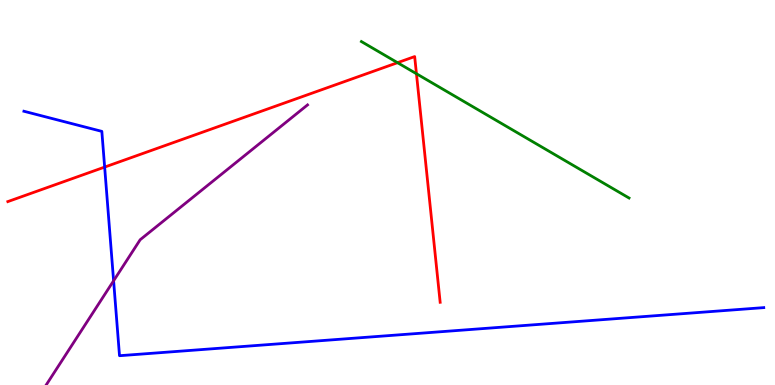[{'lines': ['blue', 'red'], 'intersections': [{'x': 1.35, 'y': 5.66}]}, {'lines': ['green', 'red'], 'intersections': [{'x': 5.13, 'y': 8.37}, {'x': 5.37, 'y': 8.08}]}, {'lines': ['purple', 'red'], 'intersections': []}, {'lines': ['blue', 'green'], 'intersections': []}, {'lines': ['blue', 'purple'], 'intersections': [{'x': 1.47, 'y': 2.71}]}, {'lines': ['green', 'purple'], 'intersections': []}]